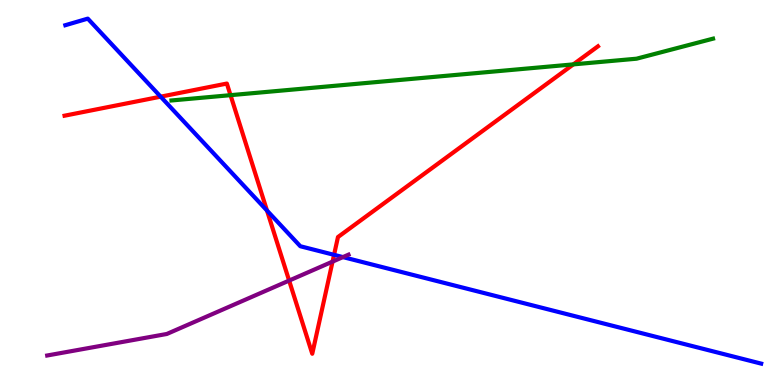[{'lines': ['blue', 'red'], 'intersections': [{'x': 2.07, 'y': 7.49}, {'x': 3.45, 'y': 4.53}, {'x': 4.31, 'y': 3.38}]}, {'lines': ['green', 'red'], 'intersections': [{'x': 2.97, 'y': 7.53}, {'x': 7.4, 'y': 8.33}]}, {'lines': ['purple', 'red'], 'intersections': [{'x': 3.73, 'y': 2.71}, {'x': 4.29, 'y': 3.2}]}, {'lines': ['blue', 'green'], 'intersections': []}, {'lines': ['blue', 'purple'], 'intersections': [{'x': 4.42, 'y': 3.32}]}, {'lines': ['green', 'purple'], 'intersections': []}]